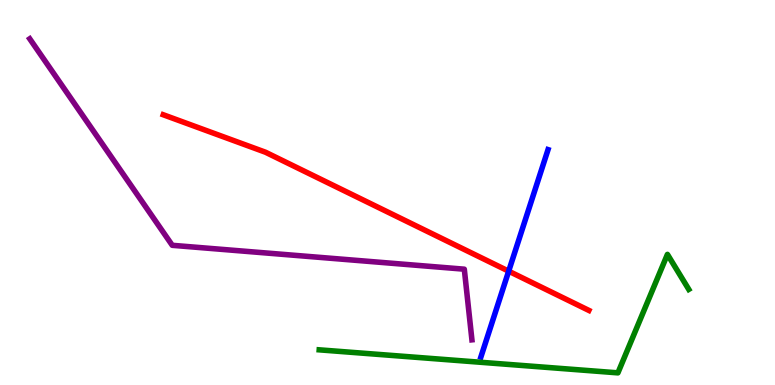[{'lines': ['blue', 'red'], 'intersections': [{'x': 6.56, 'y': 2.96}]}, {'lines': ['green', 'red'], 'intersections': []}, {'lines': ['purple', 'red'], 'intersections': []}, {'lines': ['blue', 'green'], 'intersections': []}, {'lines': ['blue', 'purple'], 'intersections': []}, {'lines': ['green', 'purple'], 'intersections': []}]